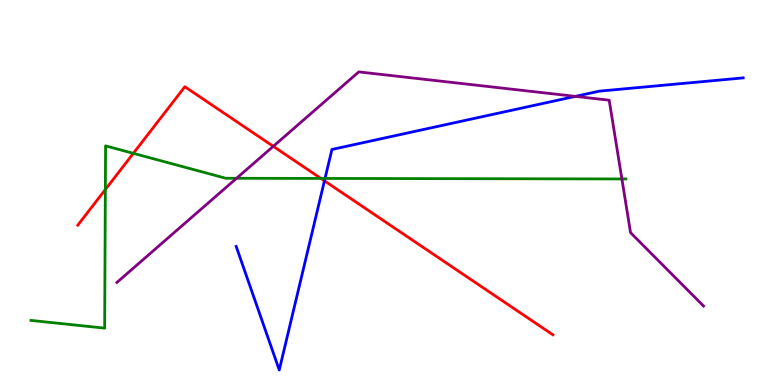[{'lines': ['blue', 'red'], 'intersections': [{'x': 4.19, 'y': 5.3}]}, {'lines': ['green', 'red'], 'intersections': [{'x': 1.36, 'y': 5.08}, {'x': 1.72, 'y': 6.02}, {'x': 4.14, 'y': 5.37}]}, {'lines': ['purple', 'red'], 'intersections': [{'x': 3.53, 'y': 6.2}]}, {'lines': ['blue', 'green'], 'intersections': [{'x': 4.19, 'y': 5.37}]}, {'lines': ['blue', 'purple'], 'intersections': [{'x': 7.42, 'y': 7.5}]}, {'lines': ['green', 'purple'], 'intersections': [{'x': 3.05, 'y': 5.37}, {'x': 8.02, 'y': 5.35}]}]